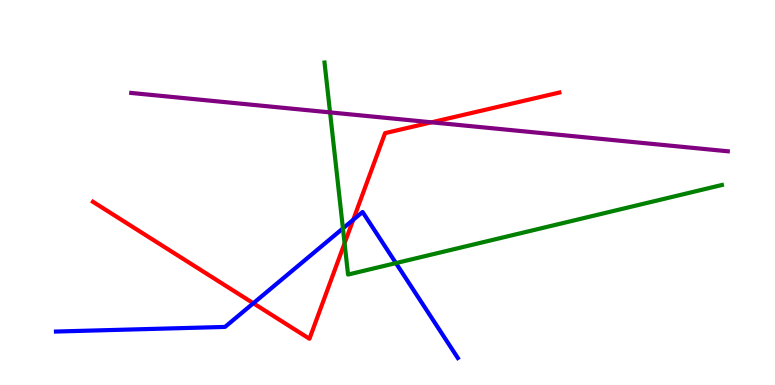[{'lines': ['blue', 'red'], 'intersections': [{'x': 3.27, 'y': 2.12}, {'x': 4.56, 'y': 4.29}]}, {'lines': ['green', 'red'], 'intersections': [{'x': 4.45, 'y': 3.68}]}, {'lines': ['purple', 'red'], 'intersections': [{'x': 5.57, 'y': 6.82}]}, {'lines': ['blue', 'green'], 'intersections': [{'x': 4.42, 'y': 4.07}, {'x': 5.11, 'y': 3.17}]}, {'lines': ['blue', 'purple'], 'intersections': []}, {'lines': ['green', 'purple'], 'intersections': [{'x': 4.26, 'y': 7.08}]}]